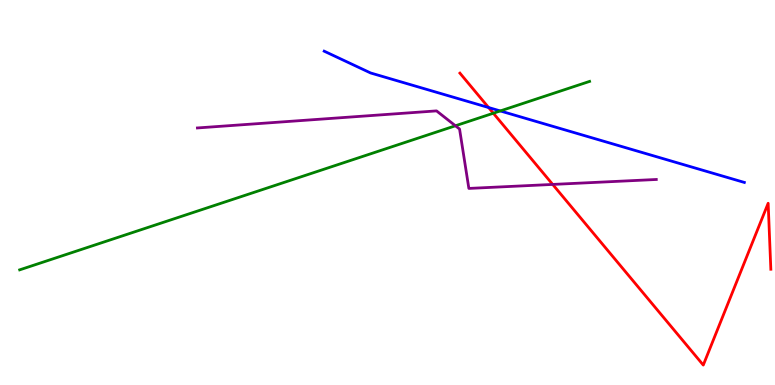[{'lines': ['blue', 'red'], 'intersections': [{'x': 6.3, 'y': 7.21}]}, {'lines': ['green', 'red'], 'intersections': [{'x': 6.37, 'y': 7.06}]}, {'lines': ['purple', 'red'], 'intersections': [{'x': 7.13, 'y': 5.21}]}, {'lines': ['blue', 'green'], 'intersections': [{'x': 6.45, 'y': 7.12}]}, {'lines': ['blue', 'purple'], 'intersections': []}, {'lines': ['green', 'purple'], 'intersections': [{'x': 5.88, 'y': 6.73}]}]